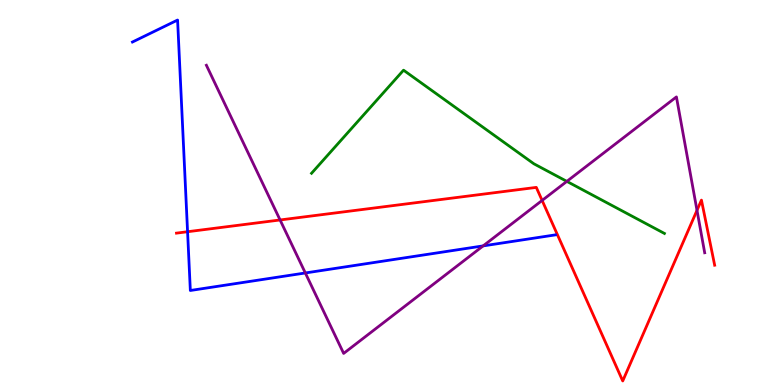[{'lines': ['blue', 'red'], 'intersections': [{'x': 2.42, 'y': 3.98}]}, {'lines': ['green', 'red'], 'intersections': []}, {'lines': ['purple', 'red'], 'intersections': [{'x': 3.61, 'y': 4.29}, {'x': 7.0, 'y': 4.79}, {'x': 8.99, 'y': 4.54}]}, {'lines': ['blue', 'green'], 'intersections': []}, {'lines': ['blue', 'purple'], 'intersections': [{'x': 3.94, 'y': 2.91}, {'x': 6.23, 'y': 3.61}]}, {'lines': ['green', 'purple'], 'intersections': [{'x': 7.31, 'y': 5.29}]}]